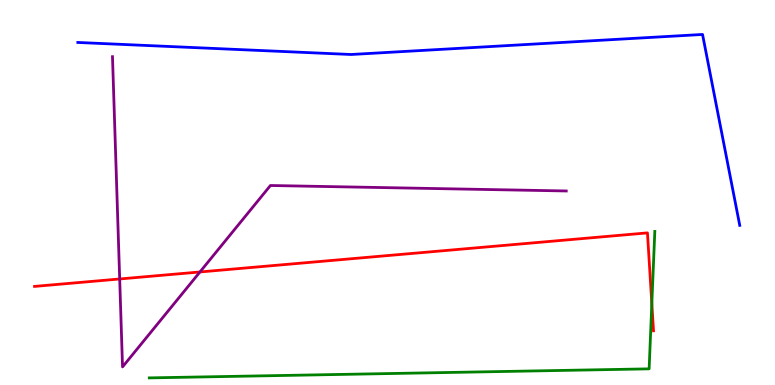[{'lines': ['blue', 'red'], 'intersections': []}, {'lines': ['green', 'red'], 'intersections': [{'x': 8.41, 'y': 2.11}]}, {'lines': ['purple', 'red'], 'intersections': [{'x': 1.54, 'y': 2.75}, {'x': 2.58, 'y': 2.94}]}, {'lines': ['blue', 'green'], 'intersections': []}, {'lines': ['blue', 'purple'], 'intersections': []}, {'lines': ['green', 'purple'], 'intersections': []}]